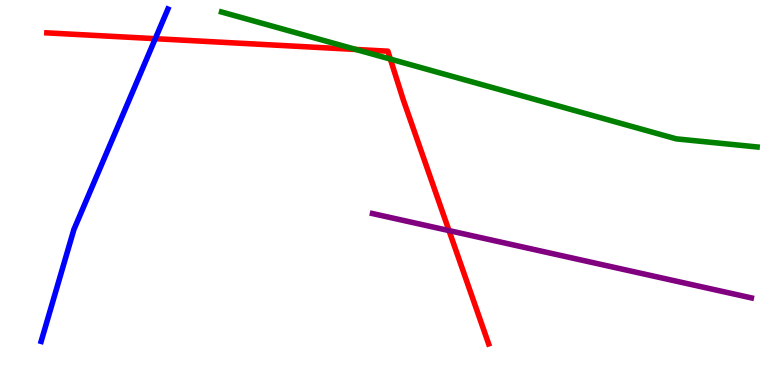[{'lines': ['blue', 'red'], 'intersections': [{'x': 2.0, 'y': 9.0}]}, {'lines': ['green', 'red'], 'intersections': [{'x': 4.59, 'y': 8.72}, {'x': 5.04, 'y': 8.47}]}, {'lines': ['purple', 'red'], 'intersections': [{'x': 5.79, 'y': 4.01}]}, {'lines': ['blue', 'green'], 'intersections': []}, {'lines': ['blue', 'purple'], 'intersections': []}, {'lines': ['green', 'purple'], 'intersections': []}]